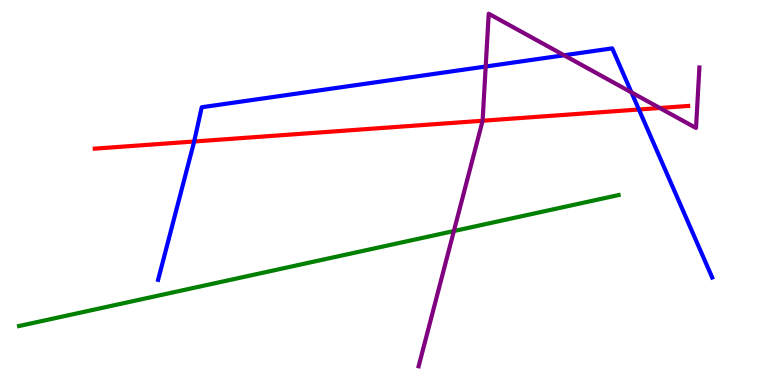[{'lines': ['blue', 'red'], 'intersections': [{'x': 2.51, 'y': 6.32}, {'x': 8.24, 'y': 7.16}]}, {'lines': ['green', 'red'], 'intersections': []}, {'lines': ['purple', 'red'], 'intersections': [{'x': 6.23, 'y': 6.86}, {'x': 8.51, 'y': 7.19}]}, {'lines': ['blue', 'green'], 'intersections': []}, {'lines': ['blue', 'purple'], 'intersections': [{'x': 6.27, 'y': 8.27}, {'x': 7.28, 'y': 8.56}, {'x': 8.15, 'y': 7.6}]}, {'lines': ['green', 'purple'], 'intersections': [{'x': 5.86, 'y': 4.0}]}]